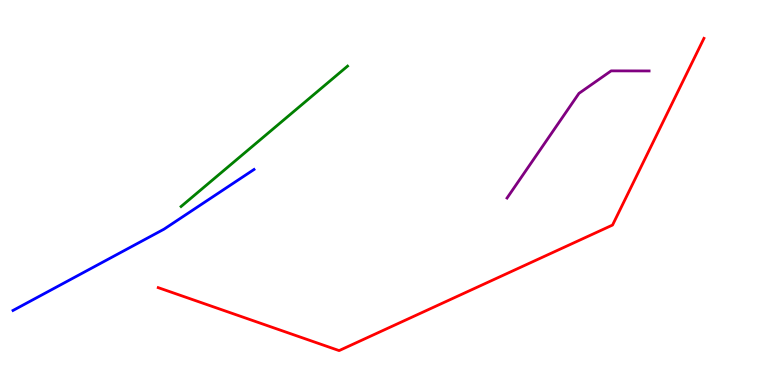[{'lines': ['blue', 'red'], 'intersections': []}, {'lines': ['green', 'red'], 'intersections': []}, {'lines': ['purple', 'red'], 'intersections': []}, {'lines': ['blue', 'green'], 'intersections': []}, {'lines': ['blue', 'purple'], 'intersections': []}, {'lines': ['green', 'purple'], 'intersections': []}]